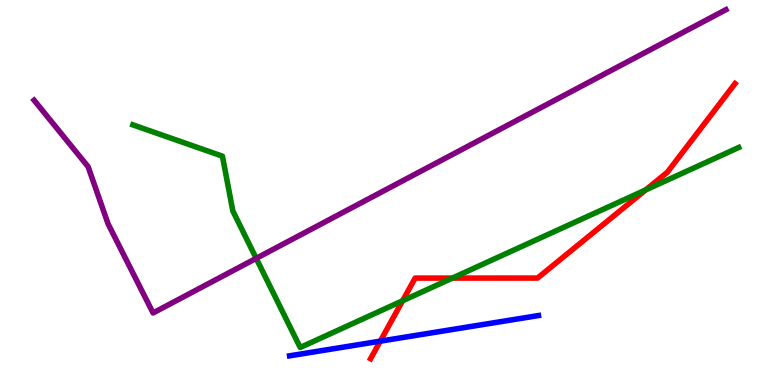[{'lines': ['blue', 'red'], 'intersections': [{'x': 4.91, 'y': 1.14}]}, {'lines': ['green', 'red'], 'intersections': [{'x': 5.19, 'y': 2.19}, {'x': 5.84, 'y': 2.78}, {'x': 8.33, 'y': 5.07}]}, {'lines': ['purple', 'red'], 'intersections': []}, {'lines': ['blue', 'green'], 'intersections': []}, {'lines': ['blue', 'purple'], 'intersections': []}, {'lines': ['green', 'purple'], 'intersections': [{'x': 3.31, 'y': 3.29}]}]